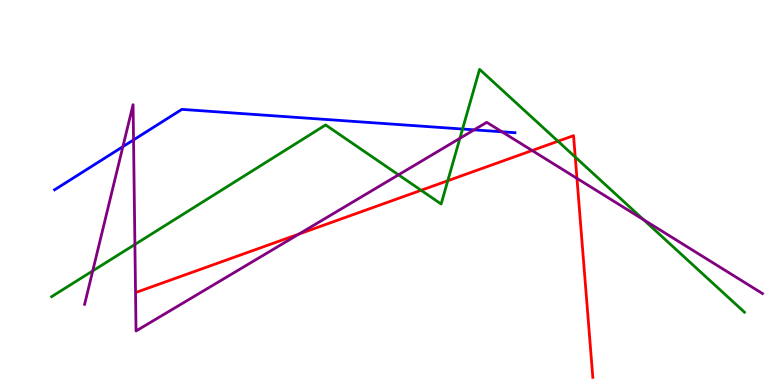[{'lines': ['blue', 'red'], 'intersections': []}, {'lines': ['green', 'red'], 'intersections': [{'x': 5.43, 'y': 5.06}, {'x': 5.78, 'y': 5.31}, {'x': 7.2, 'y': 6.33}, {'x': 7.42, 'y': 5.92}]}, {'lines': ['purple', 'red'], 'intersections': [{'x': 3.86, 'y': 3.92}, {'x': 6.87, 'y': 6.09}, {'x': 7.44, 'y': 5.37}]}, {'lines': ['blue', 'green'], 'intersections': [{'x': 5.97, 'y': 6.65}]}, {'lines': ['blue', 'purple'], 'intersections': [{'x': 1.59, 'y': 6.19}, {'x': 1.72, 'y': 6.37}, {'x': 6.12, 'y': 6.63}, {'x': 6.48, 'y': 6.58}]}, {'lines': ['green', 'purple'], 'intersections': [{'x': 1.2, 'y': 2.96}, {'x': 1.74, 'y': 3.65}, {'x': 5.14, 'y': 5.46}, {'x': 5.93, 'y': 6.41}, {'x': 8.3, 'y': 4.29}]}]